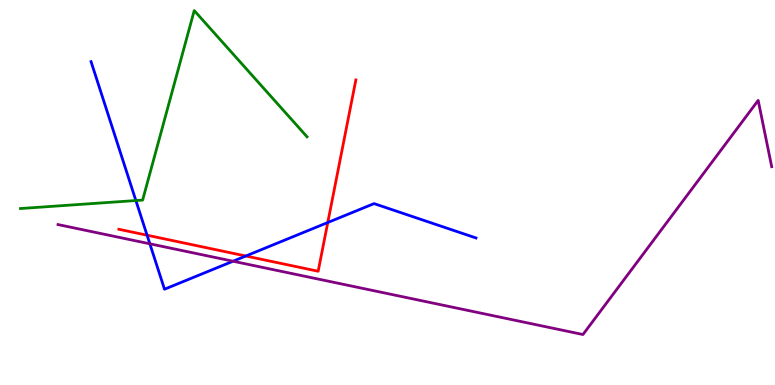[{'lines': ['blue', 'red'], 'intersections': [{'x': 1.9, 'y': 3.89}, {'x': 3.17, 'y': 3.35}, {'x': 4.23, 'y': 4.22}]}, {'lines': ['green', 'red'], 'intersections': []}, {'lines': ['purple', 'red'], 'intersections': []}, {'lines': ['blue', 'green'], 'intersections': [{'x': 1.75, 'y': 4.79}]}, {'lines': ['blue', 'purple'], 'intersections': [{'x': 1.93, 'y': 3.67}, {'x': 3.01, 'y': 3.21}]}, {'lines': ['green', 'purple'], 'intersections': []}]